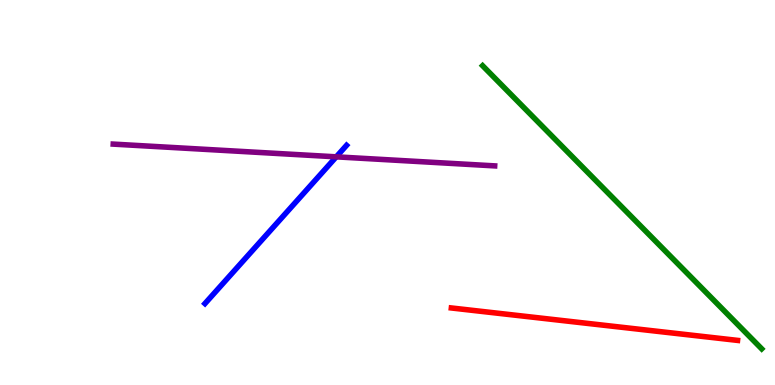[{'lines': ['blue', 'red'], 'intersections': []}, {'lines': ['green', 'red'], 'intersections': []}, {'lines': ['purple', 'red'], 'intersections': []}, {'lines': ['blue', 'green'], 'intersections': []}, {'lines': ['blue', 'purple'], 'intersections': [{'x': 4.34, 'y': 5.93}]}, {'lines': ['green', 'purple'], 'intersections': []}]